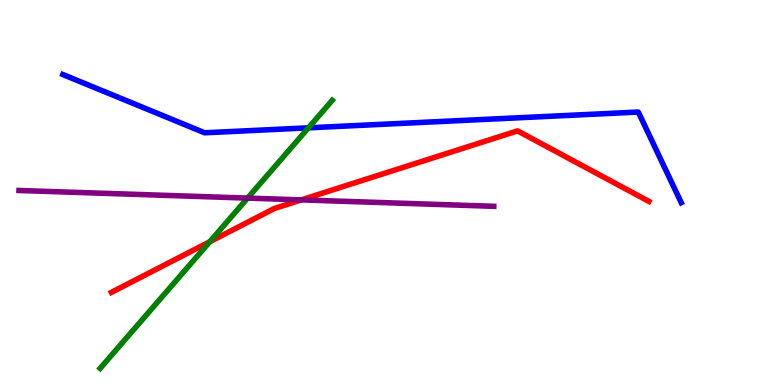[{'lines': ['blue', 'red'], 'intersections': []}, {'lines': ['green', 'red'], 'intersections': [{'x': 2.71, 'y': 3.72}]}, {'lines': ['purple', 'red'], 'intersections': [{'x': 3.89, 'y': 4.81}]}, {'lines': ['blue', 'green'], 'intersections': [{'x': 3.98, 'y': 6.68}]}, {'lines': ['blue', 'purple'], 'intersections': []}, {'lines': ['green', 'purple'], 'intersections': [{'x': 3.19, 'y': 4.85}]}]